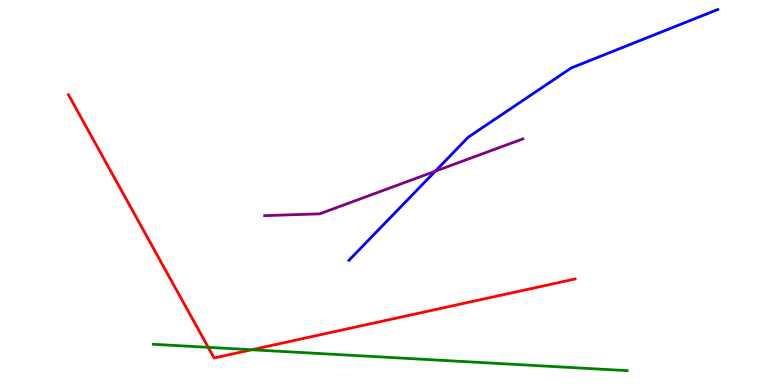[{'lines': ['blue', 'red'], 'intersections': []}, {'lines': ['green', 'red'], 'intersections': [{'x': 2.69, 'y': 0.978}, {'x': 3.25, 'y': 0.915}]}, {'lines': ['purple', 'red'], 'intersections': []}, {'lines': ['blue', 'green'], 'intersections': []}, {'lines': ['blue', 'purple'], 'intersections': [{'x': 5.62, 'y': 5.55}]}, {'lines': ['green', 'purple'], 'intersections': []}]